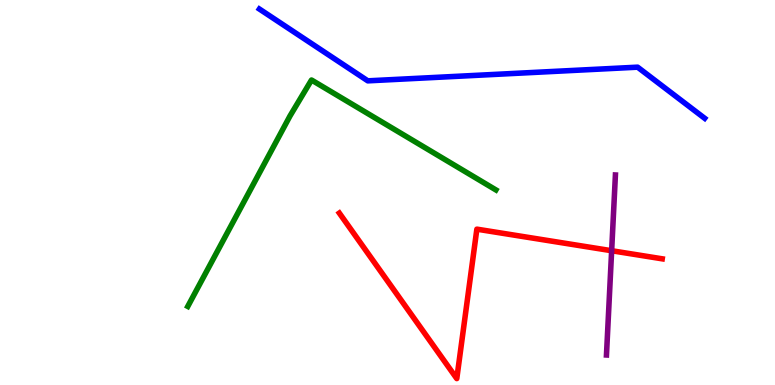[{'lines': ['blue', 'red'], 'intersections': []}, {'lines': ['green', 'red'], 'intersections': []}, {'lines': ['purple', 'red'], 'intersections': [{'x': 7.89, 'y': 3.49}]}, {'lines': ['blue', 'green'], 'intersections': []}, {'lines': ['blue', 'purple'], 'intersections': []}, {'lines': ['green', 'purple'], 'intersections': []}]